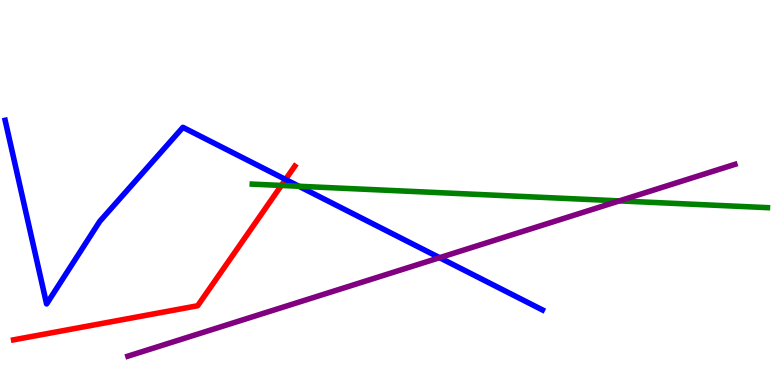[{'lines': ['blue', 'red'], 'intersections': [{'x': 3.68, 'y': 5.34}]}, {'lines': ['green', 'red'], 'intersections': [{'x': 3.63, 'y': 5.18}]}, {'lines': ['purple', 'red'], 'intersections': []}, {'lines': ['blue', 'green'], 'intersections': [{'x': 3.86, 'y': 5.16}]}, {'lines': ['blue', 'purple'], 'intersections': [{'x': 5.67, 'y': 3.31}]}, {'lines': ['green', 'purple'], 'intersections': [{'x': 7.99, 'y': 4.78}]}]